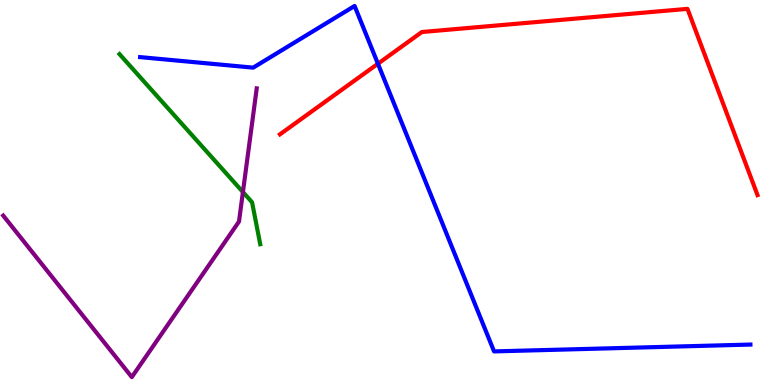[{'lines': ['blue', 'red'], 'intersections': [{'x': 4.88, 'y': 8.34}]}, {'lines': ['green', 'red'], 'intersections': []}, {'lines': ['purple', 'red'], 'intersections': []}, {'lines': ['blue', 'green'], 'intersections': []}, {'lines': ['blue', 'purple'], 'intersections': []}, {'lines': ['green', 'purple'], 'intersections': [{'x': 3.13, 'y': 5.01}]}]